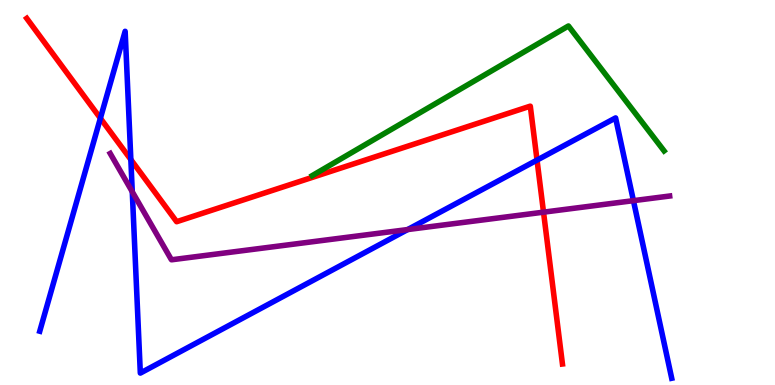[{'lines': ['blue', 'red'], 'intersections': [{'x': 1.3, 'y': 6.93}, {'x': 1.69, 'y': 5.86}, {'x': 6.93, 'y': 5.84}]}, {'lines': ['green', 'red'], 'intersections': []}, {'lines': ['purple', 'red'], 'intersections': [{'x': 7.01, 'y': 4.49}]}, {'lines': ['blue', 'green'], 'intersections': []}, {'lines': ['blue', 'purple'], 'intersections': [{'x': 1.71, 'y': 5.02}, {'x': 5.26, 'y': 4.04}, {'x': 8.17, 'y': 4.79}]}, {'lines': ['green', 'purple'], 'intersections': []}]